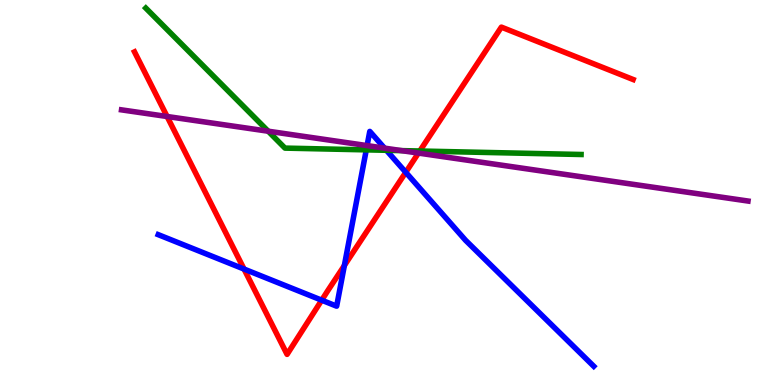[{'lines': ['blue', 'red'], 'intersections': [{'x': 3.15, 'y': 3.01}, {'x': 4.15, 'y': 2.2}, {'x': 4.44, 'y': 3.1}, {'x': 5.24, 'y': 5.52}]}, {'lines': ['green', 'red'], 'intersections': [{'x': 5.42, 'y': 6.08}]}, {'lines': ['purple', 'red'], 'intersections': [{'x': 2.16, 'y': 6.97}, {'x': 5.4, 'y': 6.02}]}, {'lines': ['blue', 'green'], 'intersections': [{'x': 4.73, 'y': 6.11}, {'x': 4.99, 'y': 6.1}]}, {'lines': ['blue', 'purple'], 'intersections': [{'x': 4.74, 'y': 6.22}, {'x': 4.96, 'y': 6.15}]}, {'lines': ['green', 'purple'], 'intersections': [{'x': 3.46, 'y': 6.59}, {'x': 5.18, 'y': 6.09}]}]